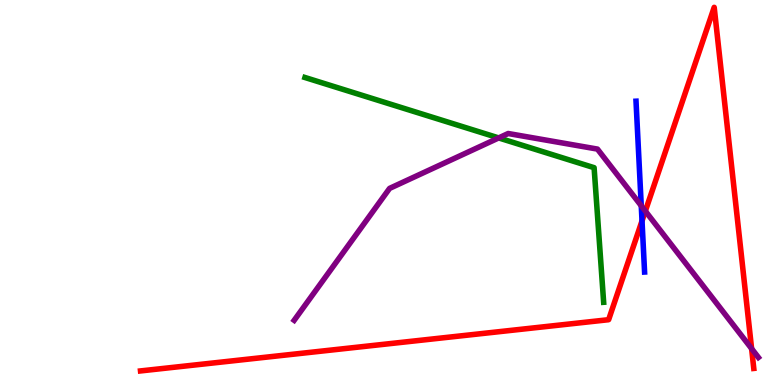[{'lines': ['blue', 'red'], 'intersections': [{'x': 8.28, 'y': 4.26}]}, {'lines': ['green', 'red'], 'intersections': []}, {'lines': ['purple', 'red'], 'intersections': [{'x': 8.33, 'y': 4.52}, {'x': 9.7, 'y': 0.944}]}, {'lines': ['blue', 'green'], 'intersections': []}, {'lines': ['blue', 'purple'], 'intersections': [{'x': 8.27, 'y': 4.65}]}, {'lines': ['green', 'purple'], 'intersections': [{'x': 6.43, 'y': 6.42}]}]